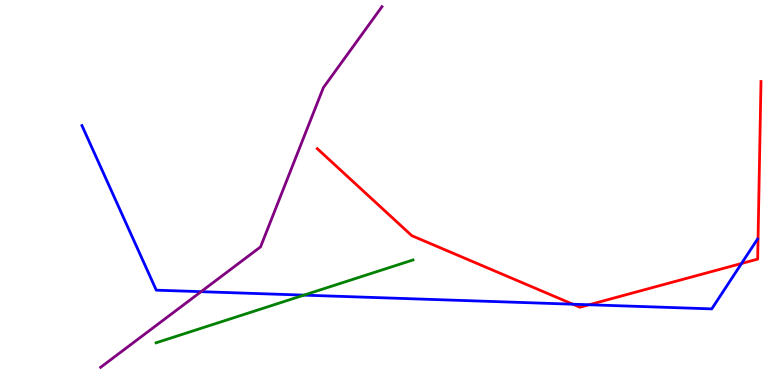[{'lines': ['blue', 'red'], 'intersections': [{'x': 7.39, 'y': 2.1}, {'x': 7.6, 'y': 2.08}, {'x': 9.57, 'y': 3.16}]}, {'lines': ['green', 'red'], 'intersections': []}, {'lines': ['purple', 'red'], 'intersections': []}, {'lines': ['blue', 'green'], 'intersections': [{'x': 3.92, 'y': 2.33}]}, {'lines': ['blue', 'purple'], 'intersections': [{'x': 2.59, 'y': 2.42}]}, {'lines': ['green', 'purple'], 'intersections': []}]